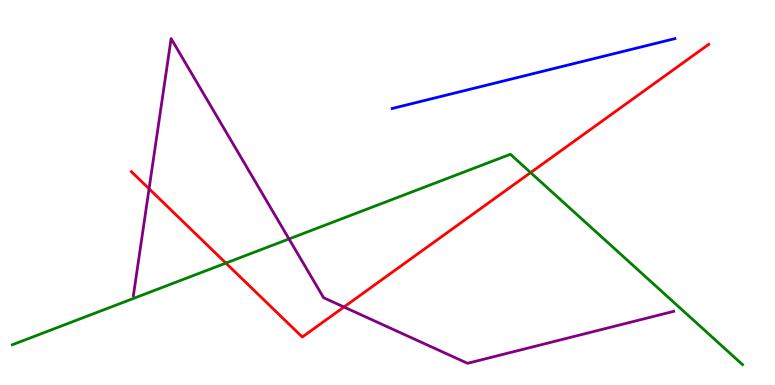[{'lines': ['blue', 'red'], 'intersections': []}, {'lines': ['green', 'red'], 'intersections': [{'x': 2.91, 'y': 3.17}, {'x': 6.85, 'y': 5.52}]}, {'lines': ['purple', 'red'], 'intersections': [{'x': 1.92, 'y': 5.1}, {'x': 4.44, 'y': 2.03}]}, {'lines': ['blue', 'green'], 'intersections': []}, {'lines': ['blue', 'purple'], 'intersections': []}, {'lines': ['green', 'purple'], 'intersections': [{'x': 3.73, 'y': 3.79}]}]